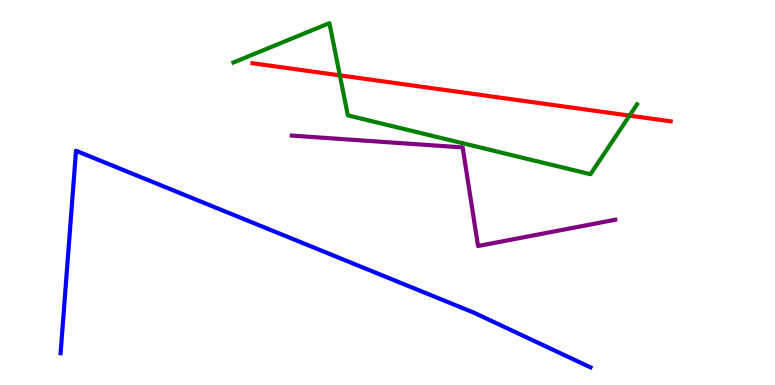[{'lines': ['blue', 'red'], 'intersections': []}, {'lines': ['green', 'red'], 'intersections': [{'x': 4.39, 'y': 8.04}, {'x': 8.12, 'y': 7.0}]}, {'lines': ['purple', 'red'], 'intersections': []}, {'lines': ['blue', 'green'], 'intersections': []}, {'lines': ['blue', 'purple'], 'intersections': []}, {'lines': ['green', 'purple'], 'intersections': []}]